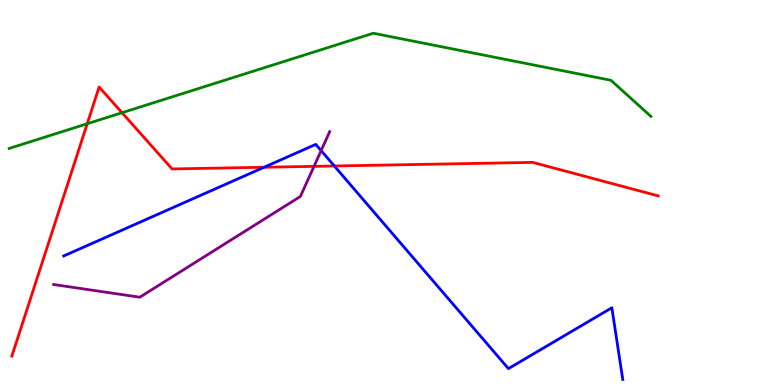[{'lines': ['blue', 'red'], 'intersections': [{'x': 3.41, 'y': 5.66}, {'x': 4.31, 'y': 5.69}]}, {'lines': ['green', 'red'], 'intersections': [{'x': 1.13, 'y': 6.79}, {'x': 1.57, 'y': 7.07}]}, {'lines': ['purple', 'red'], 'intersections': [{'x': 4.05, 'y': 5.68}]}, {'lines': ['blue', 'green'], 'intersections': []}, {'lines': ['blue', 'purple'], 'intersections': [{'x': 4.14, 'y': 6.09}]}, {'lines': ['green', 'purple'], 'intersections': []}]